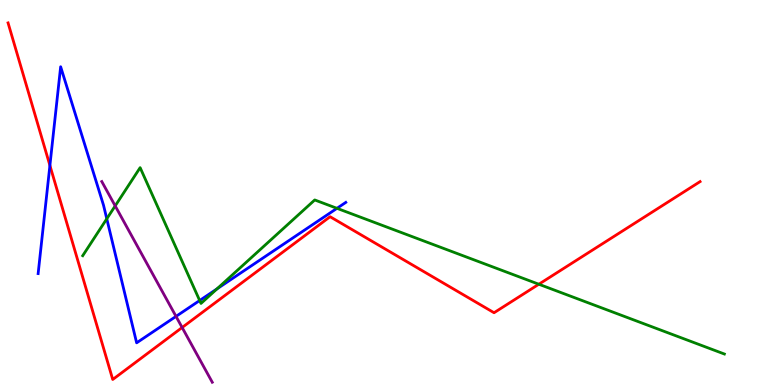[{'lines': ['blue', 'red'], 'intersections': [{'x': 0.644, 'y': 5.7}]}, {'lines': ['green', 'red'], 'intersections': [{'x': 6.95, 'y': 2.62}]}, {'lines': ['purple', 'red'], 'intersections': [{'x': 2.35, 'y': 1.49}]}, {'lines': ['blue', 'green'], 'intersections': [{'x': 1.38, 'y': 4.32}, {'x': 2.58, 'y': 2.19}, {'x': 2.8, 'y': 2.5}, {'x': 4.35, 'y': 4.59}]}, {'lines': ['blue', 'purple'], 'intersections': [{'x': 2.27, 'y': 1.78}]}, {'lines': ['green', 'purple'], 'intersections': [{'x': 1.49, 'y': 4.65}]}]